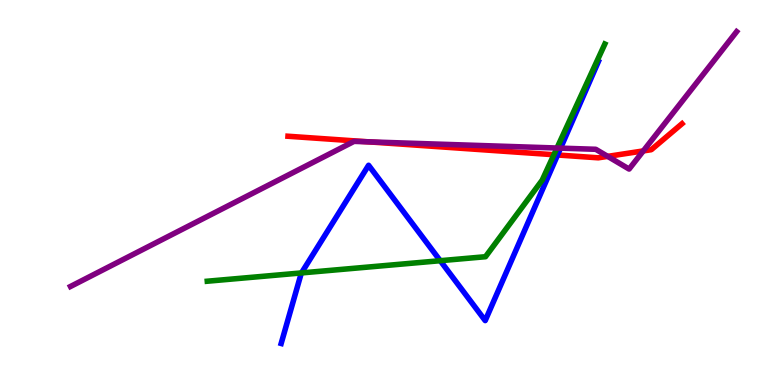[{'lines': ['blue', 'red'], 'intersections': [{'x': 7.19, 'y': 5.97}]}, {'lines': ['green', 'red'], 'intersections': [{'x': 7.15, 'y': 5.98}]}, {'lines': ['purple', 'red'], 'intersections': [{'x': 4.76, 'y': 6.32}, {'x': 7.84, 'y': 5.94}, {'x': 8.3, 'y': 6.08}]}, {'lines': ['blue', 'green'], 'intersections': [{'x': 3.89, 'y': 2.91}, {'x': 5.68, 'y': 3.23}]}, {'lines': ['blue', 'purple'], 'intersections': [{'x': 7.23, 'y': 6.15}]}, {'lines': ['green', 'purple'], 'intersections': [{'x': 7.19, 'y': 6.16}]}]